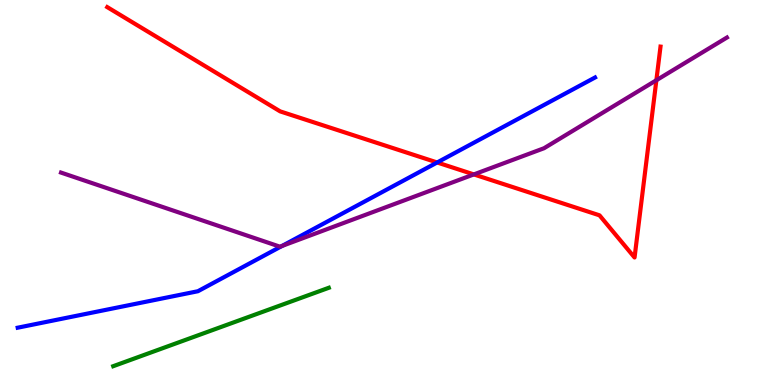[{'lines': ['blue', 'red'], 'intersections': [{'x': 5.64, 'y': 5.78}]}, {'lines': ['green', 'red'], 'intersections': []}, {'lines': ['purple', 'red'], 'intersections': [{'x': 6.11, 'y': 5.47}, {'x': 8.47, 'y': 7.92}]}, {'lines': ['blue', 'green'], 'intersections': []}, {'lines': ['blue', 'purple'], 'intersections': [{'x': 3.64, 'y': 3.61}]}, {'lines': ['green', 'purple'], 'intersections': []}]